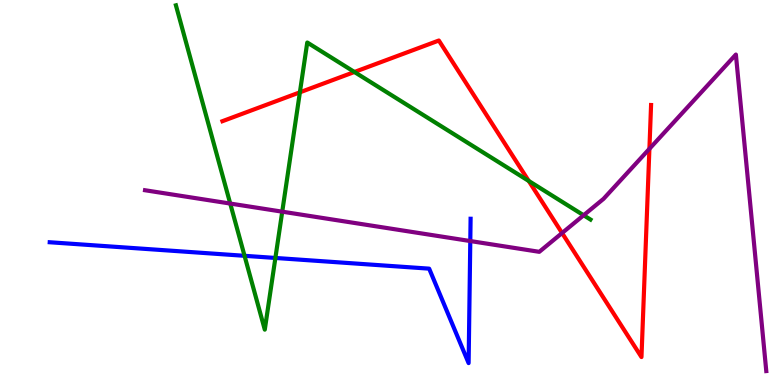[{'lines': ['blue', 'red'], 'intersections': []}, {'lines': ['green', 'red'], 'intersections': [{'x': 3.87, 'y': 7.6}, {'x': 4.57, 'y': 8.13}, {'x': 6.82, 'y': 5.3}]}, {'lines': ['purple', 'red'], 'intersections': [{'x': 7.25, 'y': 3.95}, {'x': 8.38, 'y': 6.13}]}, {'lines': ['blue', 'green'], 'intersections': [{'x': 3.16, 'y': 3.36}, {'x': 3.55, 'y': 3.3}]}, {'lines': ['blue', 'purple'], 'intersections': [{'x': 6.07, 'y': 3.74}]}, {'lines': ['green', 'purple'], 'intersections': [{'x': 2.97, 'y': 4.71}, {'x': 3.64, 'y': 4.5}, {'x': 7.53, 'y': 4.41}]}]